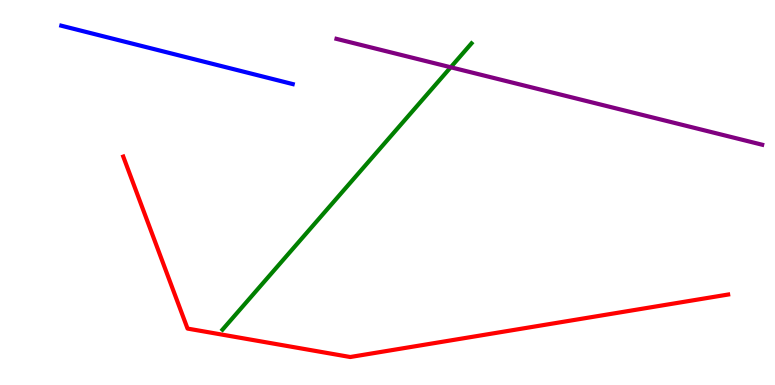[{'lines': ['blue', 'red'], 'intersections': []}, {'lines': ['green', 'red'], 'intersections': []}, {'lines': ['purple', 'red'], 'intersections': []}, {'lines': ['blue', 'green'], 'intersections': []}, {'lines': ['blue', 'purple'], 'intersections': []}, {'lines': ['green', 'purple'], 'intersections': [{'x': 5.82, 'y': 8.25}]}]